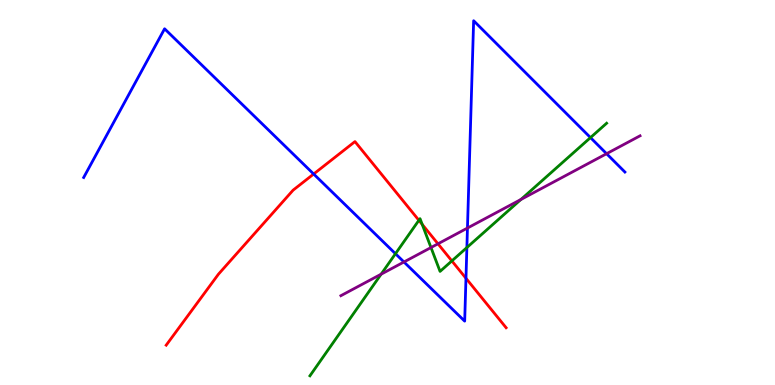[{'lines': ['blue', 'red'], 'intersections': [{'x': 4.05, 'y': 5.48}, {'x': 6.01, 'y': 2.77}]}, {'lines': ['green', 'red'], 'intersections': [{'x': 5.4, 'y': 4.28}, {'x': 5.45, 'y': 4.17}, {'x': 5.83, 'y': 3.22}]}, {'lines': ['purple', 'red'], 'intersections': [{'x': 5.65, 'y': 3.67}]}, {'lines': ['blue', 'green'], 'intersections': [{'x': 5.1, 'y': 3.41}, {'x': 6.02, 'y': 3.57}, {'x': 7.62, 'y': 6.43}]}, {'lines': ['blue', 'purple'], 'intersections': [{'x': 5.21, 'y': 3.2}, {'x': 6.03, 'y': 4.08}, {'x': 7.83, 'y': 6.01}]}, {'lines': ['green', 'purple'], 'intersections': [{'x': 4.92, 'y': 2.88}, {'x': 5.56, 'y': 3.57}, {'x': 6.72, 'y': 4.82}]}]